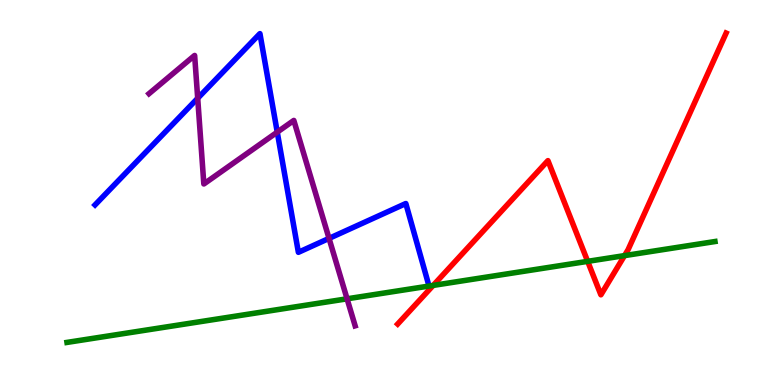[{'lines': ['blue', 'red'], 'intersections': []}, {'lines': ['green', 'red'], 'intersections': [{'x': 5.59, 'y': 2.59}, {'x': 7.58, 'y': 3.21}, {'x': 8.06, 'y': 3.36}]}, {'lines': ['purple', 'red'], 'intersections': []}, {'lines': ['blue', 'green'], 'intersections': []}, {'lines': ['blue', 'purple'], 'intersections': [{'x': 2.55, 'y': 7.45}, {'x': 3.58, 'y': 6.57}, {'x': 4.25, 'y': 3.81}]}, {'lines': ['green', 'purple'], 'intersections': [{'x': 4.48, 'y': 2.24}]}]